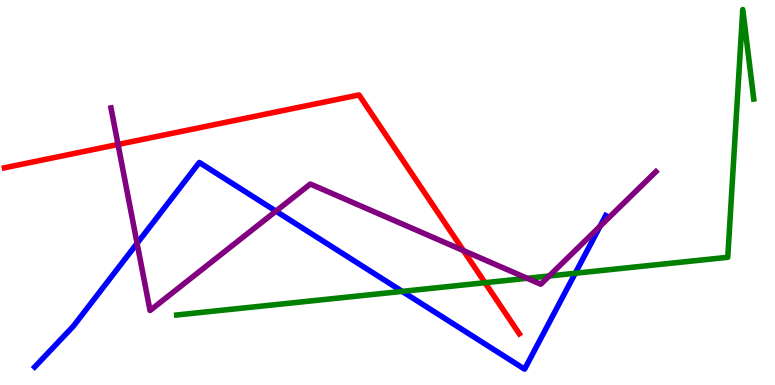[{'lines': ['blue', 'red'], 'intersections': []}, {'lines': ['green', 'red'], 'intersections': [{'x': 6.26, 'y': 2.66}]}, {'lines': ['purple', 'red'], 'intersections': [{'x': 1.52, 'y': 6.25}, {'x': 5.98, 'y': 3.49}]}, {'lines': ['blue', 'green'], 'intersections': [{'x': 5.19, 'y': 2.43}, {'x': 7.42, 'y': 2.9}]}, {'lines': ['blue', 'purple'], 'intersections': [{'x': 1.77, 'y': 3.68}, {'x': 3.56, 'y': 4.52}, {'x': 7.74, 'y': 4.12}]}, {'lines': ['green', 'purple'], 'intersections': [{'x': 6.8, 'y': 2.77}, {'x': 7.09, 'y': 2.83}]}]